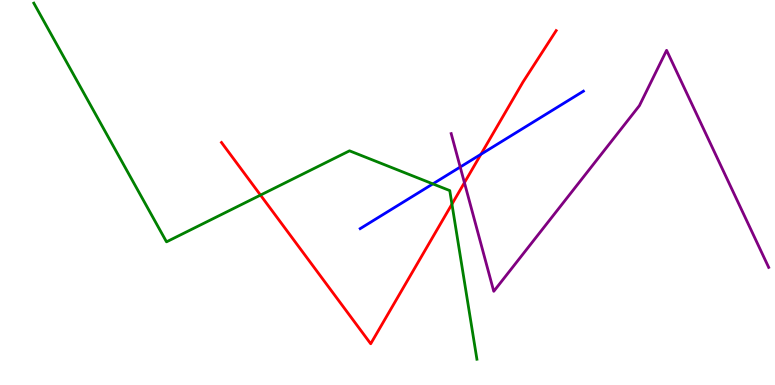[{'lines': ['blue', 'red'], 'intersections': [{'x': 6.21, 'y': 5.99}]}, {'lines': ['green', 'red'], 'intersections': [{'x': 3.36, 'y': 4.93}, {'x': 5.83, 'y': 4.7}]}, {'lines': ['purple', 'red'], 'intersections': [{'x': 5.99, 'y': 5.26}]}, {'lines': ['blue', 'green'], 'intersections': [{'x': 5.59, 'y': 5.22}]}, {'lines': ['blue', 'purple'], 'intersections': [{'x': 5.94, 'y': 5.66}]}, {'lines': ['green', 'purple'], 'intersections': []}]